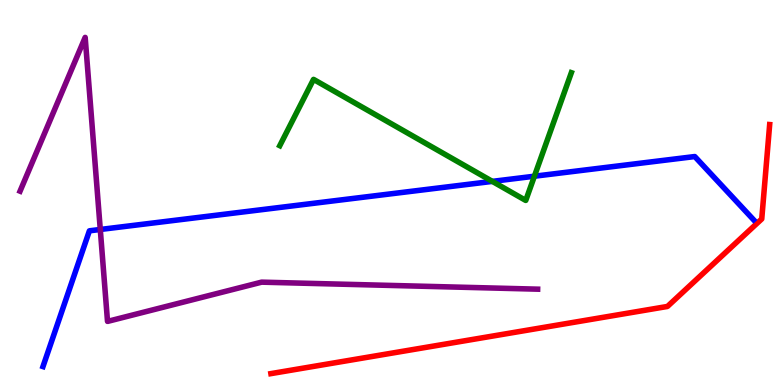[{'lines': ['blue', 'red'], 'intersections': []}, {'lines': ['green', 'red'], 'intersections': []}, {'lines': ['purple', 'red'], 'intersections': []}, {'lines': ['blue', 'green'], 'intersections': [{'x': 6.35, 'y': 5.29}, {'x': 6.9, 'y': 5.42}]}, {'lines': ['blue', 'purple'], 'intersections': [{'x': 1.29, 'y': 4.04}]}, {'lines': ['green', 'purple'], 'intersections': []}]